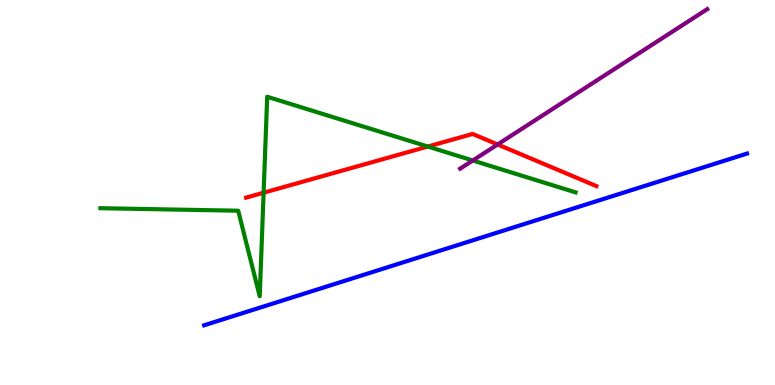[{'lines': ['blue', 'red'], 'intersections': []}, {'lines': ['green', 'red'], 'intersections': [{'x': 3.4, 'y': 4.99}, {'x': 5.52, 'y': 6.19}]}, {'lines': ['purple', 'red'], 'intersections': [{'x': 6.42, 'y': 6.25}]}, {'lines': ['blue', 'green'], 'intersections': []}, {'lines': ['blue', 'purple'], 'intersections': []}, {'lines': ['green', 'purple'], 'intersections': [{'x': 6.1, 'y': 5.83}]}]